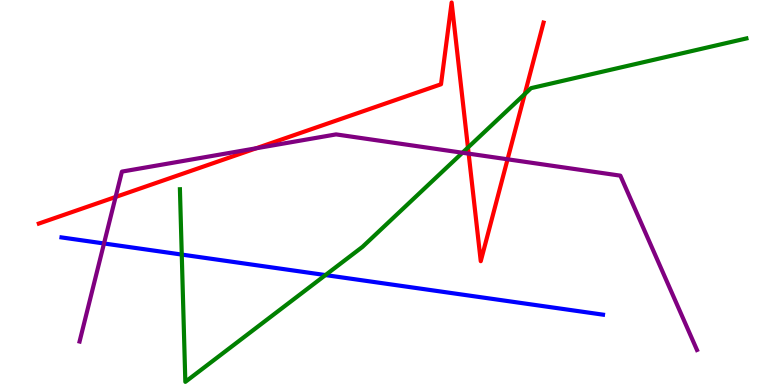[{'lines': ['blue', 'red'], 'intersections': []}, {'lines': ['green', 'red'], 'intersections': [{'x': 6.04, 'y': 6.17}, {'x': 6.77, 'y': 7.56}]}, {'lines': ['purple', 'red'], 'intersections': [{'x': 1.49, 'y': 4.88}, {'x': 3.31, 'y': 6.15}, {'x': 6.05, 'y': 6.01}, {'x': 6.55, 'y': 5.86}]}, {'lines': ['blue', 'green'], 'intersections': [{'x': 2.35, 'y': 3.39}, {'x': 4.2, 'y': 2.86}]}, {'lines': ['blue', 'purple'], 'intersections': [{'x': 1.34, 'y': 3.68}]}, {'lines': ['green', 'purple'], 'intersections': [{'x': 5.97, 'y': 6.03}]}]